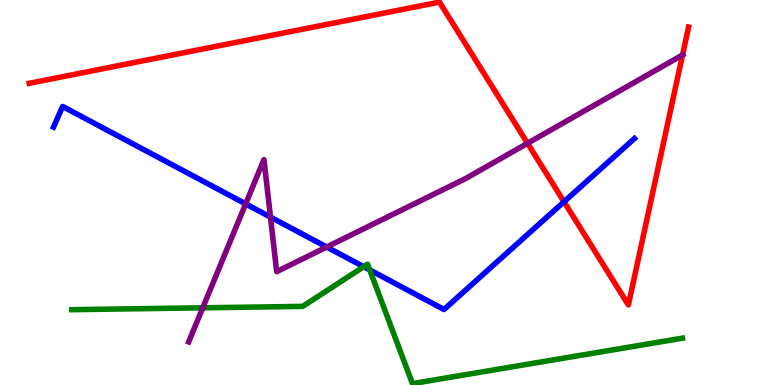[{'lines': ['blue', 'red'], 'intersections': [{'x': 7.28, 'y': 4.76}]}, {'lines': ['green', 'red'], 'intersections': []}, {'lines': ['purple', 'red'], 'intersections': [{'x': 6.81, 'y': 6.28}, {'x': 8.81, 'y': 8.57}]}, {'lines': ['blue', 'green'], 'intersections': [{'x': 4.69, 'y': 3.07}, {'x': 4.77, 'y': 2.99}]}, {'lines': ['blue', 'purple'], 'intersections': [{'x': 3.17, 'y': 4.7}, {'x': 3.49, 'y': 4.36}, {'x': 4.22, 'y': 3.58}]}, {'lines': ['green', 'purple'], 'intersections': [{'x': 2.62, 'y': 2.01}]}]